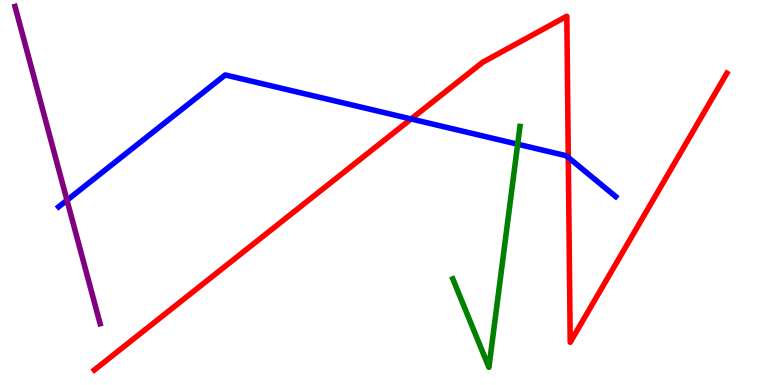[{'lines': ['blue', 'red'], 'intersections': [{'x': 5.3, 'y': 6.91}, {'x': 7.33, 'y': 5.91}]}, {'lines': ['green', 'red'], 'intersections': []}, {'lines': ['purple', 'red'], 'intersections': []}, {'lines': ['blue', 'green'], 'intersections': [{'x': 6.68, 'y': 6.25}]}, {'lines': ['blue', 'purple'], 'intersections': [{'x': 0.864, 'y': 4.8}]}, {'lines': ['green', 'purple'], 'intersections': []}]